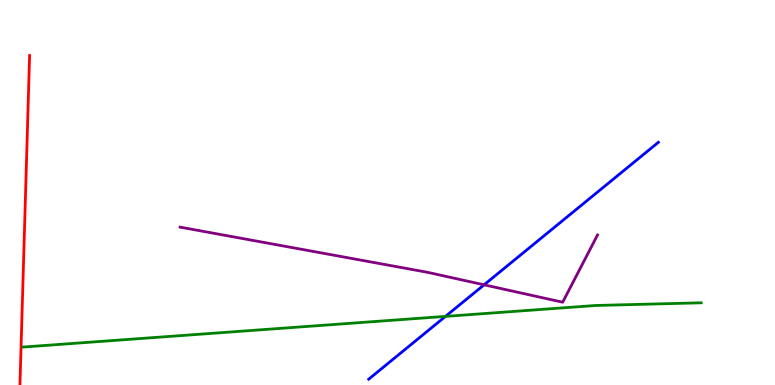[{'lines': ['blue', 'red'], 'intersections': []}, {'lines': ['green', 'red'], 'intersections': []}, {'lines': ['purple', 'red'], 'intersections': []}, {'lines': ['blue', 'green'], 'intersections': [{'x': 5.75, 'y': 1.78}]}, {'lines': ['blue', 'purple'], 'intersections': [{'x': 6.25, 'y': 2.6}]}, {'lines': ['green', 'purple'], 'intersections': []}]